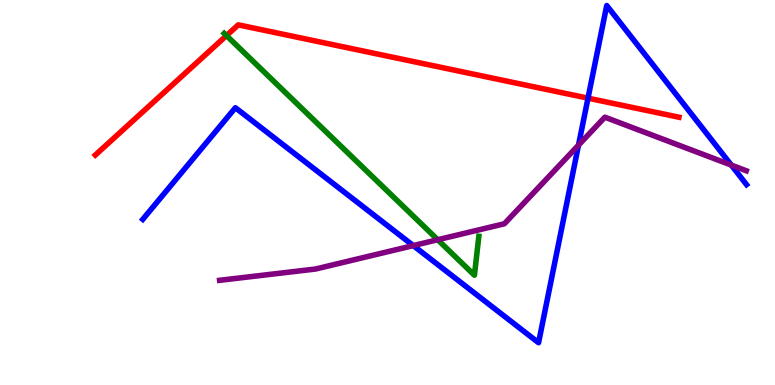[{'lines': ['blue', 'red'], 'intersections': [{'x': 7.59, 'y': 7.45}]}, {'lines': ['green', 'red'], 'intersections': [{'x': 2.92, 'y': 9.08}]}, {'lines': ['purple', 'red'], 'intersections': []}, {'lines': ['blue', 'green'], 'intersections': []}, {'lines': ['blue', 'purple'], 'intersections': [{'x': 5.33, 'y': 3.62}, {'x': 7.46, 'y': 6.23}, {'x': 9.44, 'y': 5.71}]}, {'lines': ['green', 'purple'], 'intersections': [{'x': 5.65, 'y': 3.77}]}]